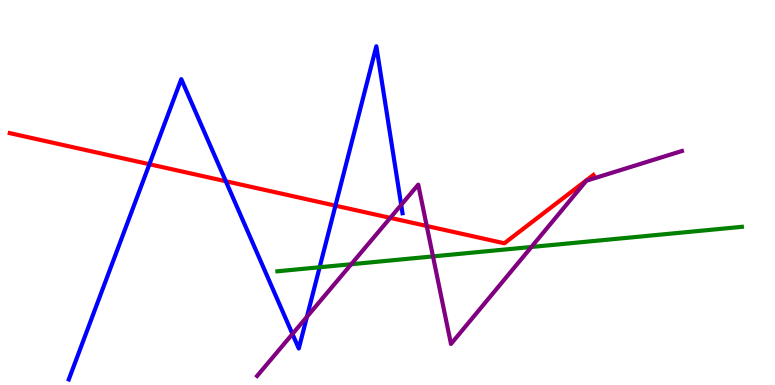[{'lines': ['blue', 'red'], 'intersections': [{'x': 1.93, 'y': 5.73}, {'x': 2.91, 'y': 5.29}, {'x': 4.33, 'y': 4.66}]}, {'lines': ['green', 'red'], 'intersections': []}, {'lines': ['purple', 'red'], 'intersections': [{'x': 5.04, 'y': 4.34}, {'x': 5.51, 'y': 4.13}]}, {'lines': ['blue', 'green'], 'intersections': [{'x': 4.12, 'y': 3.06}]}, {'lines': ['blue', 'purple'], 'intersections': [{'x': 3.77, 'y': 1.32}, {'x': 3.96, 'y': 1.77}, {'x': 5.18, 'y': 4.68}]}, {'lines': ['green', 'purple'], 'intersections': [{'x': 4.53, 'y': 3.14}, {'x': 5.59, 'y': 3.34}, {'x': 6.86, 'y': 3.58}]}]